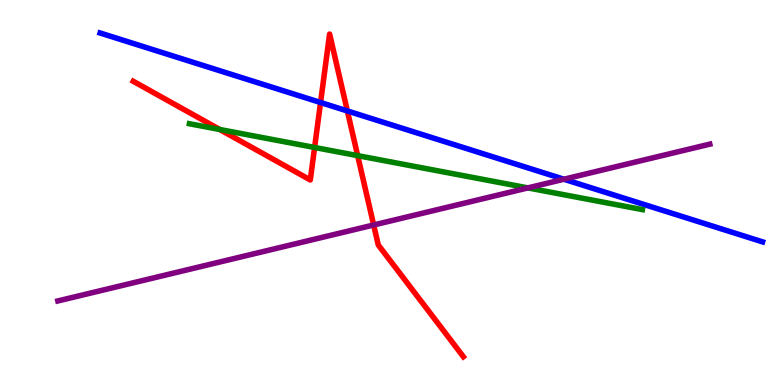[{'lines': ['blue', 'red'], 'intersections': [{'x': 4.14, 'y': 7.34}, {'x': 4.48, 'y': 7.12}]}, {'lines': ['green', 'red'], 'intersections': [{'x': 2.84, 'y': 6.64}, {'x': 4.06, 'y': 6.17}, {'x': 4.62, 'y': 5.96}]}, {'lines': ['purple', 'red'], 'intersections': [{'x': 4.82, 'y': 4.16}]}, {'lines': ['blue', 'green'], 'intersections': []}, {'lines': ['blue', 'purple'], 'intersections': [{'x': 7.28, 'y': 5.34}]}, {'lines': ['green', 'purple'], 'intersections': [{'x': 6.81, 'y': 5.12}]}]